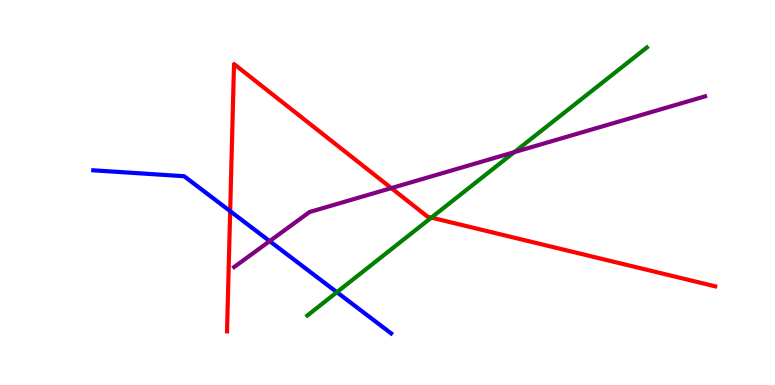[{'lines': ['blue', 'red'], 'intersections': [{'x': 2.97, 'y': 4.52}]}, {'lines': ['green', 'red'], 'intersections': [{'x': 5.57, 'y': 4.35}]}, {'lines': ['purple', 'red'], 'intersections': [{'x': 5.05, 'y': 5.11}]}, {'lines': ['blue', 'green'], 'intersections': [{'x': 4.35, 'y': 2.41}]}, {'lines': ['blue', 'purple'], 'intersections': [{'x': 3.48, 'y': 3.74}]}, {'lines': ['green', 'purple'], 'intersections': [{'x': 6.64, 'y': 6.05}]}]